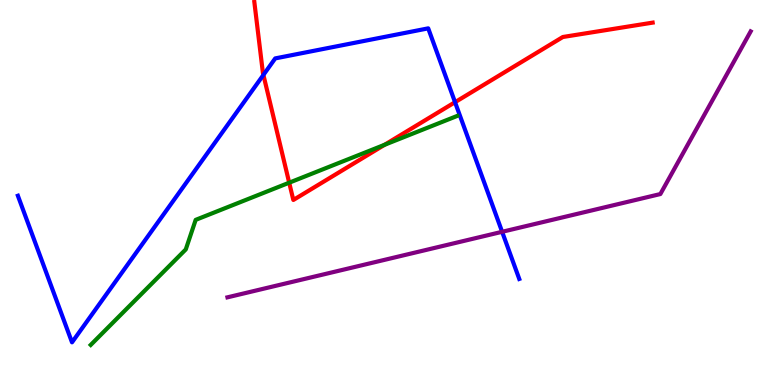[{'lines': ['blue', 'red'], 'intersections': [{'x': 3.4, 'y': 8.05}, {'x': 5.87, 'y': 7.35}]}, {'lines': ['green', 'red'], 'intersections': [{'x': 3.73, 'y': 5.25}, {'x': 4.96, 'y': 6.24}]}, {'lines': ['purple', 'red'], 'intersections': []}, {'lines': ['blue', 'green'], 'intersections': []}, {'lines': ['blue', 'purple'], 'intersections': [{'x': 6.48, 'y': 3.98}]}, {'lines': ['green', 'purple'], 'intersections': []}]